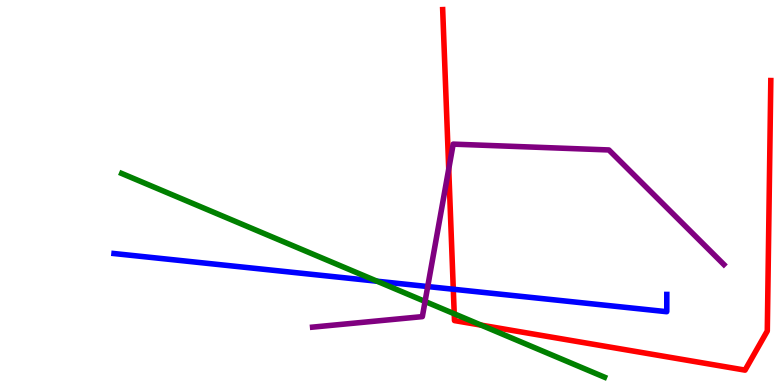[{'lines': ['blue', 'red'], 'intersections': [{'x': 5.85, 'y': 2.49}]}, {'lines': ['green', 'red'], 'intersections': [{'x': 5.86, 'y': 1.85}, {'x': 6.21, 'y': 1.56}]}, {'lines': ['purple', 'red'], 'intersections': [{'x': 5.79, 'y': 5.61}]}, {'lines': ['blue', 'green'], 'intersections': [{'x': 4.87, 'y': 2.7}]}, {'lines': ['blue', 'purple'], 'intersections': [{'x': 5.52, 'y': 2.56}]}, {'lines': ['green', 'purple'], 'intersections': [{'x': 5.48, 'y': 2.17}]}]